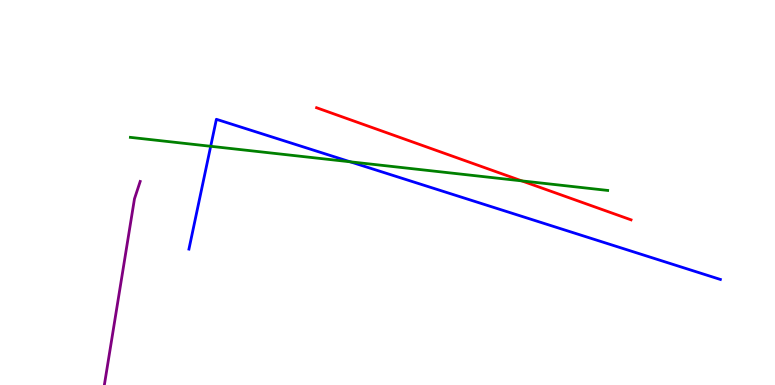[{'lines': ['blue', 'red'], 'intersections': []}, {'lines': ['green', 'red'], 'intersections': [{'x': 6.73, 'y': 5.3}]}, {'lines': ['purple', 'red'], 'intersections': []}, {'lines': ['blue', 'green'], 'intersections': [{'x': 2.72, 'y': 6.2}, {'x': 4.52, 'y': 5.8}]}, {'lines': ['blue', 'purple'], 'intersections': []}, {'lines': ['green', 'purple'], 'intersections': []}]